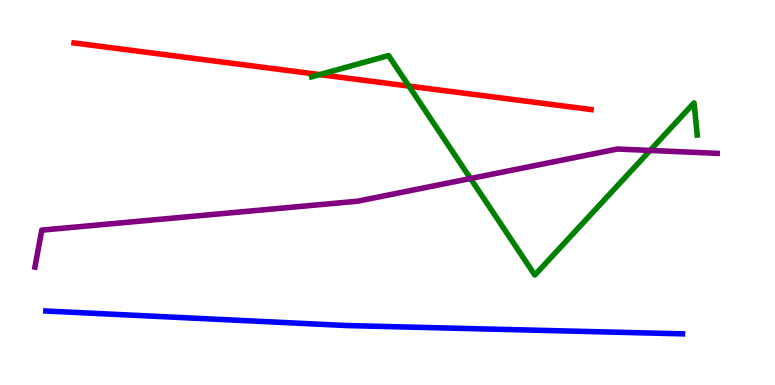[{'lines': ['blue', 'red'], 'intersections': []}, {'lines': ['green', 'red'], 'intersections': [{'x': 4.13, 'y': 8.06}, {'x': 5.28, 'y': 7.76}]}, {'lines': ['purple', 'red'], 'intersections': []}, {'lines': ['blue', 'green'], 'intersections': []}, {'lines': ['blue', 'purple'], 'intersections': []}, {'lines': ['green', 'purple'], 'intersections': [{'x': 6.07, 'y': 5.36}, {'x': 8.39, 'y': 6.09}]}]